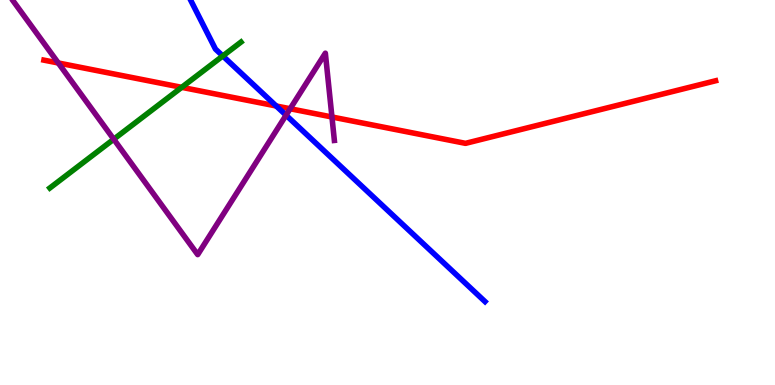[{'lines': ['blue', 'red'], 'intersections': [{'x': 3.56, 'y': 7.25}]}, {'lines': ['green', 'red'], 'intersections': [{'x': 2.34, 'y': 7.73}]}, {'lines': ['purple', 'red'], 'intersections': [{'x': 0.752, 'y': 8.36}, {'x': 3.74, 'y': 7.18}, {'x': 4.28, 'y': 6.96}]}, {'lines': ['blue', 'green'], 'intersections': [{'x': 2.87, 'y': 8.55}]}, {'lines': ['blue', 'purple'], 'intersections': [{'x': 3.69, 'y': 7.01}]}, {'lines': ['green', 'purple'], 'intersections': [{'x': 1.47, 'y': 6.38}]}]